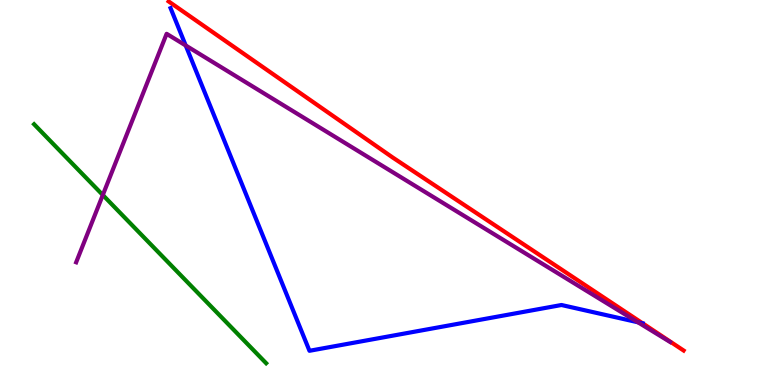[{'lines': ['blue', 'red'], 'intersections': []}, {'lines': ['green', 'red'], 'intersections': []}, {'lines': ['purple', 'red'], 'intersections': []}, {'lines': ['blue', 'green'], 'intersections': []}, {'lines': ['blue', 'purple'], 'intersections': [{'x': 2.4, 'y': 8.82}, {'x': 8.23, 'y': 1.63}]}, {'lines': ['green', 'purple'], 'intersections': [{'x': 1.33, 'y': 4.93}]}]